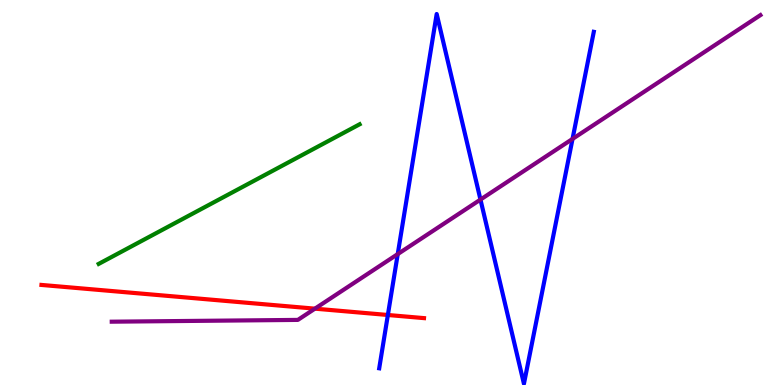[{'lines': ['blue', 'red'], 'intersections': [{'x': 5.0, 'y': 1.82}]}, {'lines': ['green', 'red'], 'intersections': []}, {'lines': ['purple', 'red'], 'intersections': [{'x': 4.06, 'y': 1.98}]}, {'lines': ['blue', 'green'], 'intersections': []}, {'lines': ['blue', 'purple'], 'intersections': [{'x': 5.13, 'y': 3.4}, {'x': 6.2, 'y': 4.82}, {'x': 7.39, 'y': 6.39}]}, {'lines': ['green', 'purple'], 'intersections': []}]